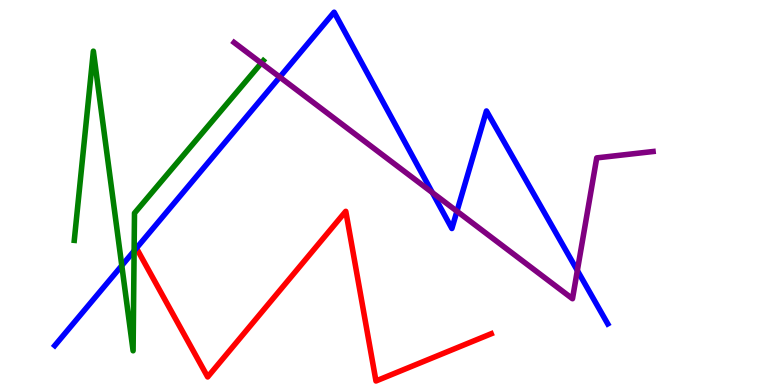[{'lines': ['blue', 'red'], 'intersections': [{'x': 1.76, 'y': 3.55}]}, {'lines': ['green', 'red'], 'intersections': []}, {'lines': ['purple', 'red'], 'intersections': []}, {'lines': ['blue', 'green'], 'intersections': [{'x': 1.57, 'y': 3.1}, {'x': 1.73, 'y': 3.48}]}, {'lines': ['blue', 'purple'], 'intersections': [{'x': 3.61, 'y': 8.0}, {'x': 5.58, 'y': 5.0}, {'x': 5.9, 'y': 4.51}, {'x': 7.45, 'y': 2.97}]}, {'lines': ['green', 'purple'], 'intersections': [{'x': 3.37, 'y': 8.36}]}]